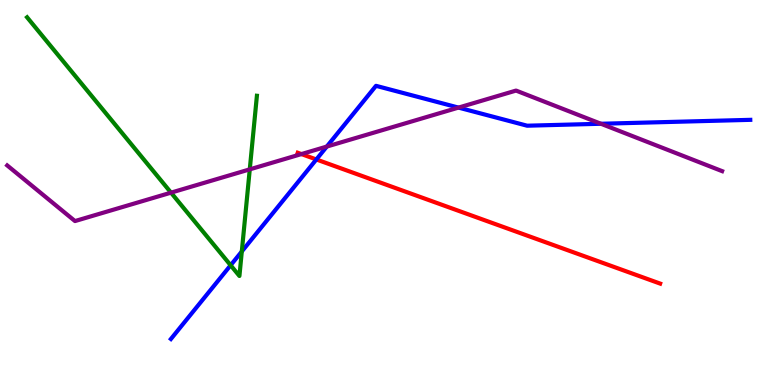[{'lines': ['blue', 'red'], 'intersections': [{'x': 4.08, 'y': 5.86}]}, {'lines': ['green', 'red'], 'intersections': []}, {'lines': ['purple', 'red'], 'intersections': [{'x': 3.89, 'y': 6.0}]}, {'lines': ['blue', 'green'], 'intersections': [{'x': 2.98, 'y': 3.11}, {'x': 3.12, 'y': 3.47}]}, {'lines': ['blue', 'purple'], 'intersections': [{'x': 4.22, 'y': 6.19}, {'x': 5.92, 'y': 7.21}, {'x': 7.75, 'y': 6.79}]}, {'lines': ['green', 'purple'], 'intersections': [{'x': 2.21, 'y': 5.0}, {'x': 3.22, 'y': 5.6}]}]